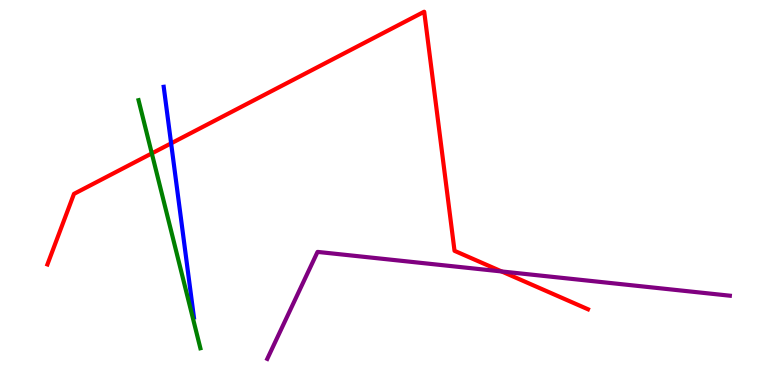[{'lines': ['blue', 'red'], 'intersections': [{'x': 2.21, 'y': 6.28}]}, {'lines': ['green', 'red'], 'intersections': [{'x': 1.96, 'y': 6.02}]}, {'lines': ['purple', 'red'], 'intersections': [{'x': 6.47, 'y': 2.95}]}, {'lines': ['blue', 'green'], 'intersections': []}, {'lines': ['blue', 'purple'], 'intersections': []}, {'lines': ['green', 'purple'], 'intersections': []}]